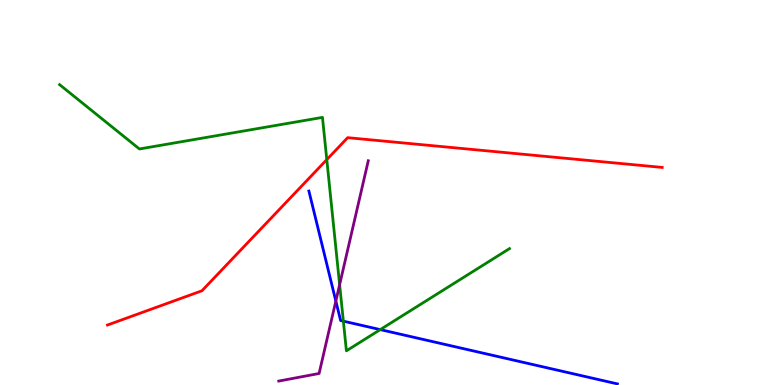[{'lines': ['blue', 'red'], 'intersections': []}, {'lines': ['green', 'red'], 'intersections': [{'x': 4.22, 'y': 5.85}]}, {'lines': ['purple', 'red'], 'intersections': []}, {'lines': ['blue', 'green'], 'intersections': [{'x': 4.43, 'y': 1.66}, {'x': 4.91, 'y': 1.44}]}, {'lines': ['blue', 'purple'], 'intersections': [{'x': 4.33, 'y': 2.18}]}, {'lines': ['green', 'purple'], 'intersections': [{'x': 4.38, 'y': 2.61}]}]